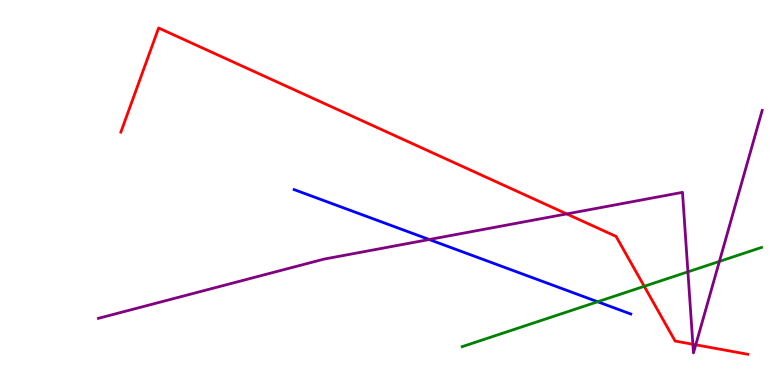[{'lines': ['blue', 'red'], 'intersections': []}, {'lines': ['green', 'red'], 'intersections': [{'x': 8.31, 'y': 2.56}]}, {'lines': ['purple', 'red'], 'intersections': [{'x': 7.31, 'y': 4.44}, {'x': 8.94, 'y': 1.06}, {'x': 8.98, 'y': 1.04}]}, {'lines': ['blue', 'green'], 'intersections': [{'x': 7.71, 'y': 2.16}]}, {'lines': ['blue', 'purple'], 'intersections': [{'x': 5.54, 'y': 3.78}]}, {'lines': ['green', 'purple'], 'intersections': [{'x': 8.88, 'y': 2.94}, {'x': 9.28, 'y': 3.21}]}]